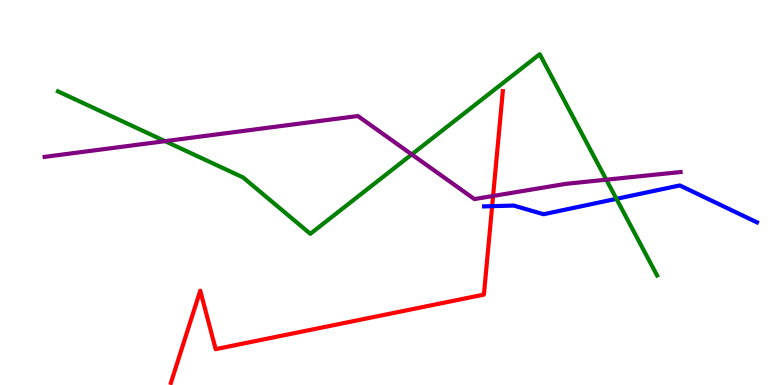[{'lines': ['blue', 'red'], 'intersections': [{'x': 6.35, 'y': 4.65}]}, {'lines': ['green', 'red'], 'intersections': []}, {'lines': ['purple', 'red'], 'intersections': [{'x': 6.36, 'y': 4.91}]}, {'lines': ['blue', 'green'], 'intersections': [{'x': 7.95, 'y': 4.84}]}, {'lines': ['blue', 'purple'], 'intersections': []}, {'lines': ['green', 'purple'], 'intersections': [{'x': 2.13, 'y': 6.33}, {'x': 5.31, 'y': 5.99}, {'x': 7.82, 'y': 5.33}]}]